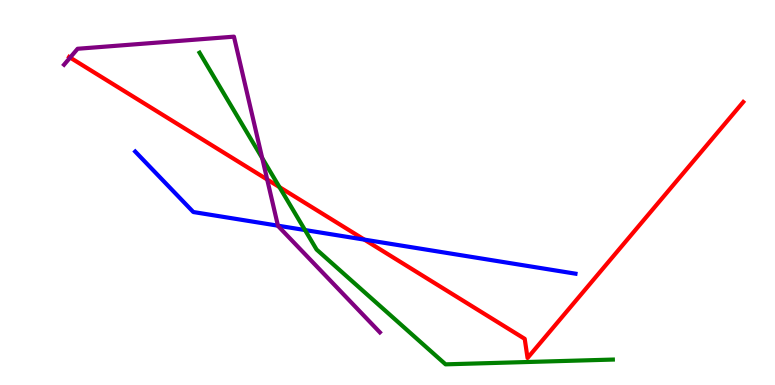[{'lines': ['blue', 'red'], 'intersections': [{'x': 4.7, 'y': 3.78}]}, {'lines': ['green', 'red'], 'intersections': [{'x': 3.61, 'y': 5.14}]}, {'lines': ['purple', 'red'], 'intersections': [{'x': 0.905, 'y': 8.5}, {'x': 3.45, 'y': 5.34}]}, {'lines': ['blue', 'green'], 'intersections': [{'x': 3.94, 'y': 4.02}]}, {'lines': ['blue', 'purple'], 'intersections': [{'x': 3.59, 'y': 4.14}]}, {'lines': ['green', 'purple'], 'intersections': [{'x': 3.38, 'y': 5.89}]}]